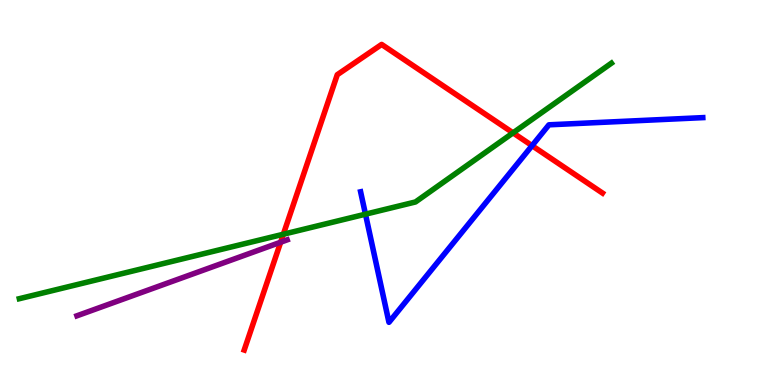[{'lines': ['blue', 'red'], 'intersections': [{'x': 6.87, 'y': 6.22}]}, {'lines': ['green', 'red'], 'intersections': [{'x': 3.66, 'y': 3.92}, {'x': 6.62, 'y': 6.55}]}, {'lines': ['purple', 'red'], 'intersections': [{'x': 3.62, 'y': 3.71}]}, {'lines': ['blue', 'green'], 'intersections': [{'x': 4.72, 'y': 4.44}]}, {'lines': ['blue', 'purple'], 'intersections': []}, {'lines': ['green', 'purple'], 'intersections': []}]